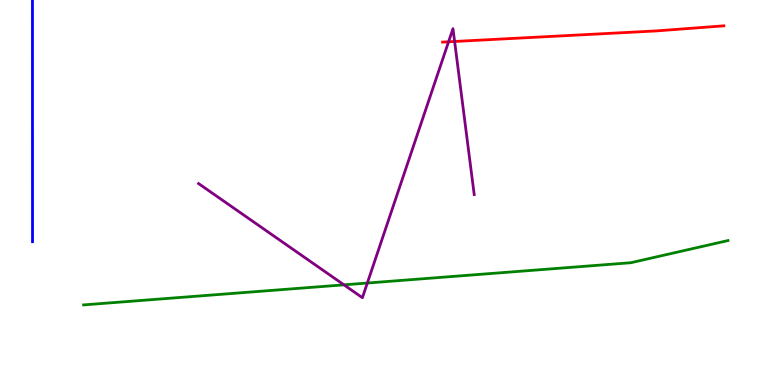[{'lines': ['blue', 'red'], 'intersections': []}, {'lines': ['green', 'red'], 'intersections': []}, {'lines': ['purple', 'red'], 'intersections': [{'x': 5.79, 'y': 8.91}, {'x': 5.87, 'y': 8.92}]}, {'lines': ['blue', 'green'], 'intersections': []}, {'lines': ['blue', 'purple'], 'intersections': []}, {'lines': ['green', 'purple'], 'intersections': [{'x': 4.44, 'y': 2.6}, {'x': 4.74, 'y': 2.65}]}]